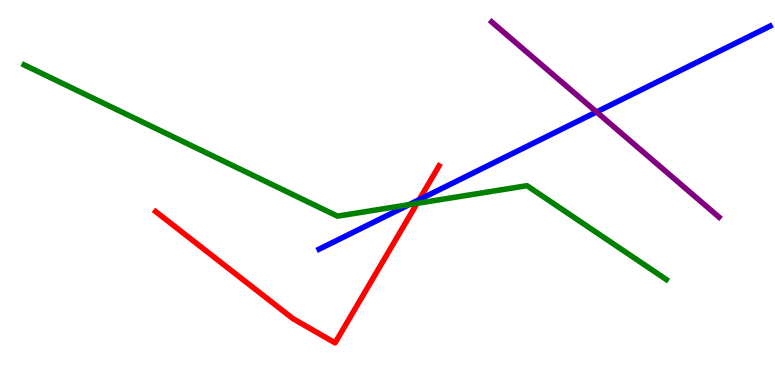[{'lines': ['blue', 'red'], 'intersections': [{'x': 5.41, 'y': 4.81}]}, {'lines': ['green', 'red'], 'intersections': [{'x': 5.38, 'y': 4.72}]}, {'lines': ['purple', 'red'], 'intersections': []}, {'lines': ['blue', 'green'], 'intersections': [{'x': 5.28, 'y': 4.68}]}, {'lines': ['blue', 'purple'], 'intersections': [{'x': 7.7, 'y': 7.09}]}, {'lines': ['green', 'purple'], 'intersections': []}]